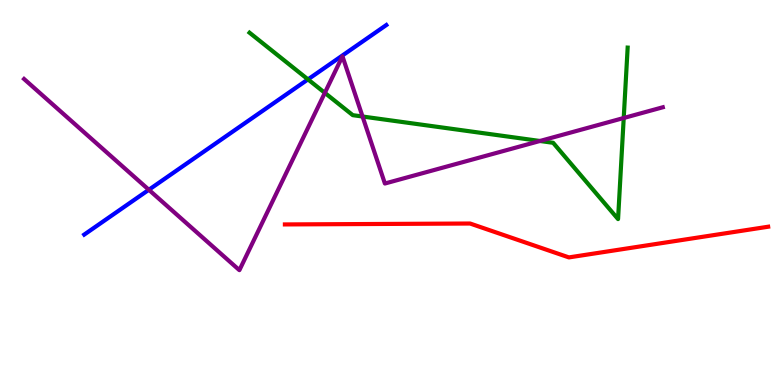[{'lines': ['blue', 'red'], 'intersections': []}, {'lines': ['green', 'red'], 'intersections': []}, {'lines': ['purple', 'red'], 'intersections': []}, {'lines': ['blue', 'green'], 'intersections': [{'x': 3.97, 'y': 7.94}]}, {'lines': ['blue', 'purple'], 'intersections': [{'x': 1.92, 'y': 5.07}]}, {'lines': ['green', 'purple'], 'intersections': [{'x': 4.19, 'y': 7.59}, {'x': 4.68, 'y': 6.97}, {'x': 6.97, 'y': 6.34}, {'x': 8.05, 'y': 6.94}]}]